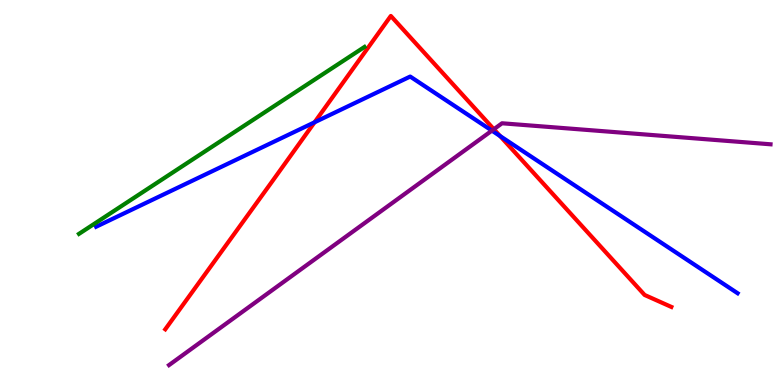[{'lines': ['blue', 'red'], 'intersections': [{'x': 4.06, 'y': 6.82}, {'x': 6.45, 'y': 6.47}]}, {'lines': ['green', 'red'], 'intersections': []}, {'lines': ['purple', 'red'], 'intersections': [{'x': 6.37, 'y': 6.64}]}, {'lines': ['blue', 'green'], 'intersections': []}, {'lines': ['blue', 'purple'], 'intersections': [{'x': 6.35, 'y': 6.61}]}, {'lines': ['green', 'purple'], 'intersections': []}]